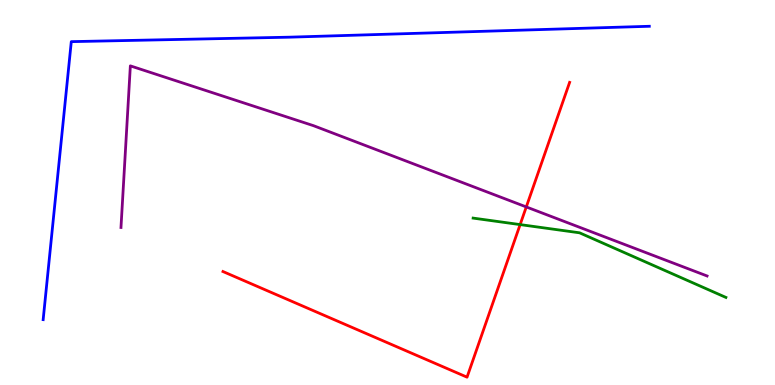[{'lines': ['blue', 'red'], 'intersections': []}, {'lines': ['green', 'red'], 'intersections': [{'x': 6.71, 'y': 4.17}]}, {'lines': ['purple', 'red'], 'intersections': [{'x': 6.79, 'y': 4.63}]}, {'lines': ['blue', 'green'], 'intersections': []}, {'lines': ['blue', 'purple'], 'intersections': []}, {'lines': ['green', 'purple'], 'intersections': []}]